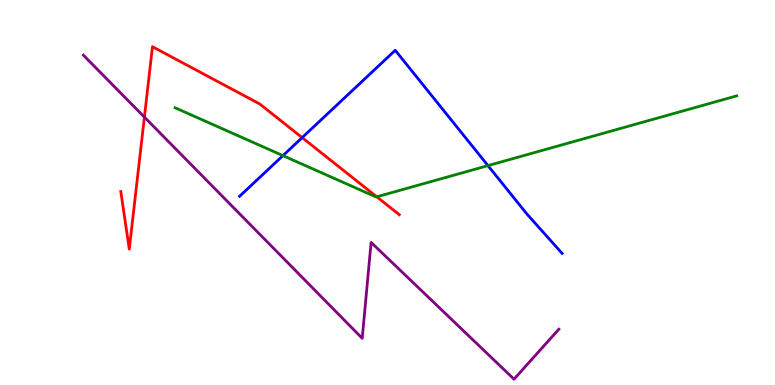[{'lines': ['blue', 'red'], 'intersections': [{'x': 3.9, 'y': 6.43}]}, {'lines': ['green', 'red'], 'intersections': [{'x': 4.86, 'y': 4.89}]}, {'lines': ['purple', 'red'], 'intersections': [{'x': 1.86, 'y': 6.96}]}, {'lines': ['blue', 'green'], 'intersections': [{'x': 3.65, 'y': 5.96}, {'x': 6.3, 'y': 5.7}]}, {'lines': ['blue', 'purple'], 'intersections': []}, {'lines': ['green', 'purple'], 'intersections': []}]